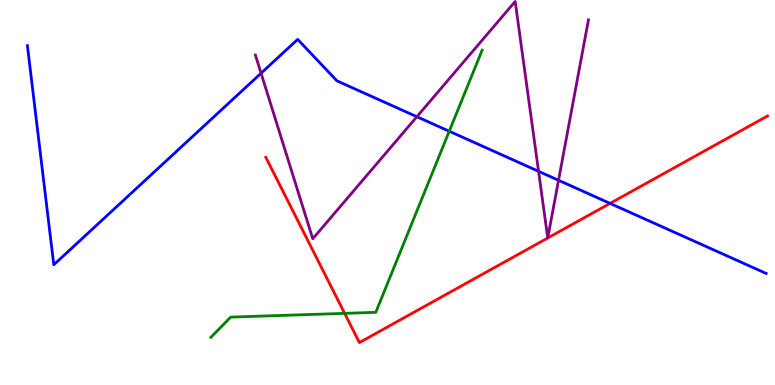[{'lines': ['blue', 'red'], 'intersections': [{'x': 7.87, 'y': 4.72}]}, {'lines': ['green', 'red'], 'intersections': [{'x': 4.45, 'y': 1.86}]}, {'lines': ['purple', 'red'], 'intersections': [{'x': 7.07, 'y': 3.82}, {'x': 7.07, 'y': 3.82}]}, {'lines': ['blue', 'green'], 'intersections': [{'x': 5.8, 'y': 6.59}]}, {'lines': ['blue', 'purple'], 'intersections': [{'x': 3.37, 'y': 8.1}, {'x': 5.38, 'y': 6.97}, {'x': 6.95, 'y': 5.55}, {'x': 7.21, 'y': 5.32}]}, {'lines': ['green', 'purple'], 'intersections': []}]